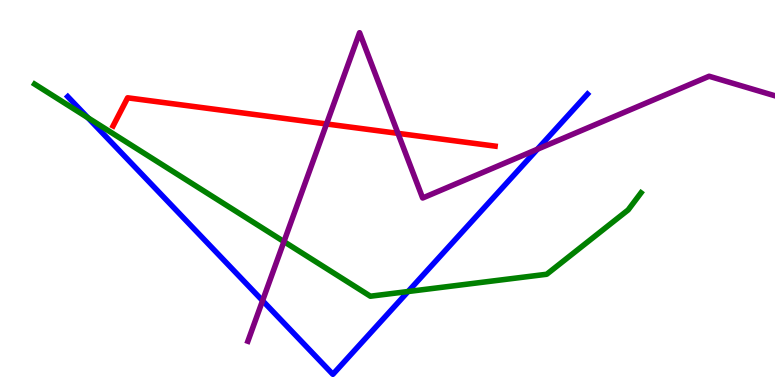[{'lines': ['blue', 'red'], 'intersections': []}, {'lines': ['green', 'red'], 'intersections': []}, {'lines': ['purple', 'red'], 'intersections': [{'x': 4.21, 'y': 6.78}, {'x': 5.14, 'y': 6.54}]}, {'lines': ['blue', 'green'], 'intersections': [{'x': 1.13, 'y': 6.94}, {'x': 5.27, 'y': 2.43}]}, {'lines': ['blue', 'purple'], 'intersections': [{'x': 3.39, 'y': 2.19}, {'x': 6.93, 'y': 6.12}]}, {'lines': ['green', 'purple'], 'intersections': [{'x': 3.66, 'y': 3.72}]}]